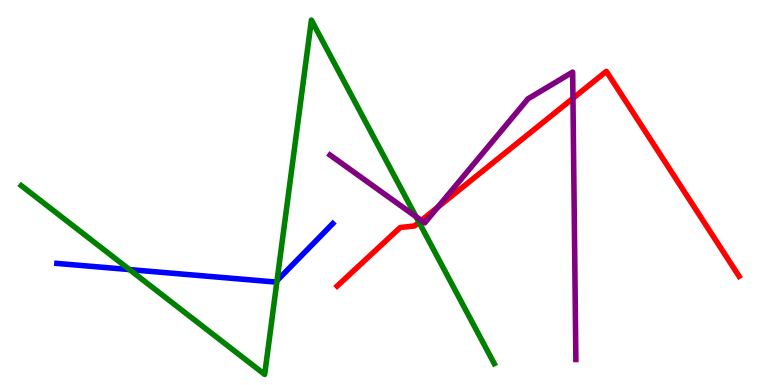[{'lines': ['blue', 'red'], 'intersections': []}, {'lines': ['green', 'red'], 'intersections': [{'x': 5.41, 'y': 4.23}]}, {'lines': ['purple', 'red'], 'intersections': [{'x': 5.44, 'y': 4.27}, {'x': 5.65, 'y': 4.62}, {'x': 7.39, 'y': 7.45}]}, {'lines': ['blue', 'green'], 'intersections': [{'x': 1.67, 'y': 3.0}, {'x': 3.57, 'y': 2.71}]}, {'lines': ['blue', 'purple'], 'intersections': []}, {'lines': ['green', 'purple'], 'intersections': [{'x': 5.37, 'y': 4.37}]}]